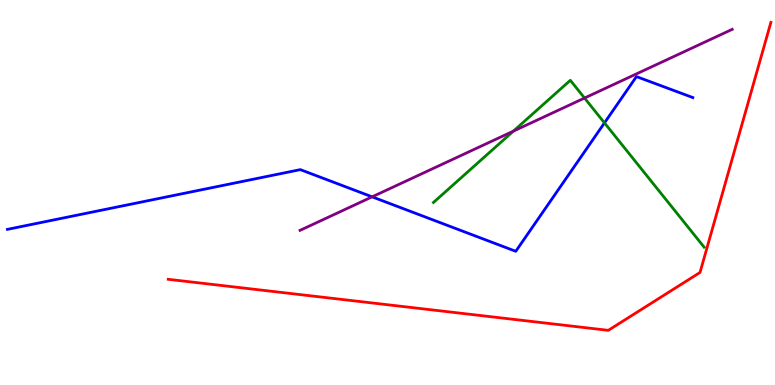[{'lines': ['blue', 'red'], 'intersections': []}, {'lines': ['green', 'red'], 'intersections': []}, {'lines': ['purple', 'red'], 'intersections': []}, {'lines': ['blue', 'green'], 'intersections': [{'x': 7.8, 'y': 6.81}]}, {'lines': ['blue', 'purple'], 'intersections': [{'x': 4.8, 'y': 4.89}]}, {'lines': ['green', 'purple'], 'intersections': [{'x': 6.62, 'y': 6.59}, {'x': 7.54, 'y': 7.45}]}]